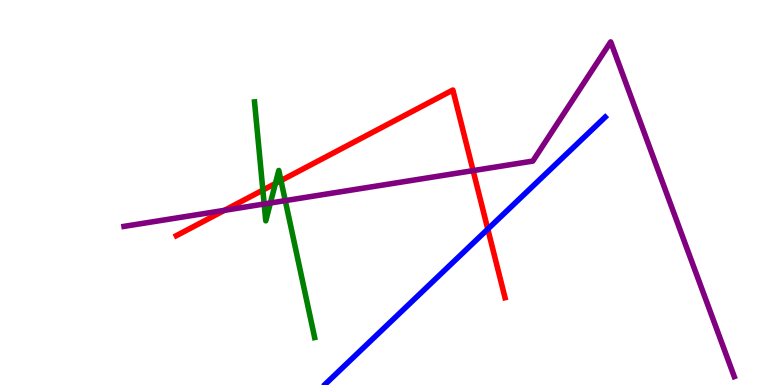[{'lines': ['blue', 'red'], 'intersections': [{'x': 6.29, 'y': 4.05}]}, {'lines': ['green', 'red'], 'intersections': [{'x': 3.39, 'y': 5.06}, {'x': 3.55, 'y': 5.23}, {'x': 3.63, 'y': 5.31}]}, {'lines': ['purple', 'red'], 'intersections': [{'x': 2.9, 'y': 4.54}, {'x': 6.1, 'y': 5.57}]}, {'lines': ['blue', 'green'], 'intersections': []}, {'lines': ['blue', 'purple'], 'intersections': []}, {'lines': ['green', 'purple'], 'intersections': [{'x': 3.41, 'y': 4.7}, {'x': 3.49, 'y': 4.73}, {'x': 3.68, 'y': 4.79}]}]